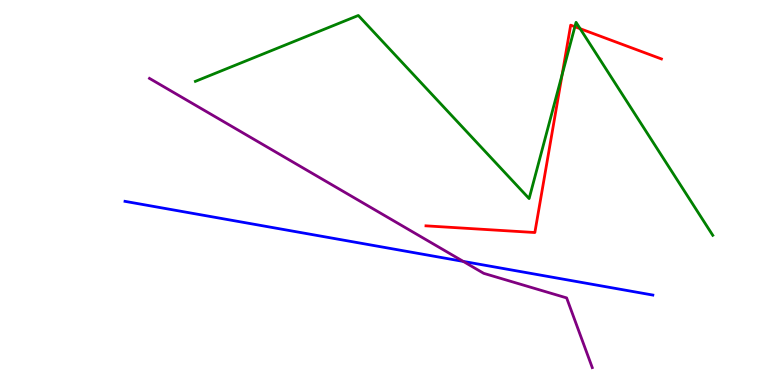[{'lines': ['blue', 'red'], 'intersections': []}, {'lines': ['green', 'red'], 'intersections': [{'x': 7.25, 'y': 8.06}, {'x': 7.42, 'y': 9.31}, {'x': 7.49, 'y': 9.26}]}, {'lines': ['purple', 'red'], 'intersections': []}, {'lines': ['blue', 'green'], 'intersections': []}, {'lines': ['blue', 'purple'], 'intersections': [{'x': 5.98, 'y': 3.21}]}, {'lines': ['green', 'purple'], 'intersections': []}]